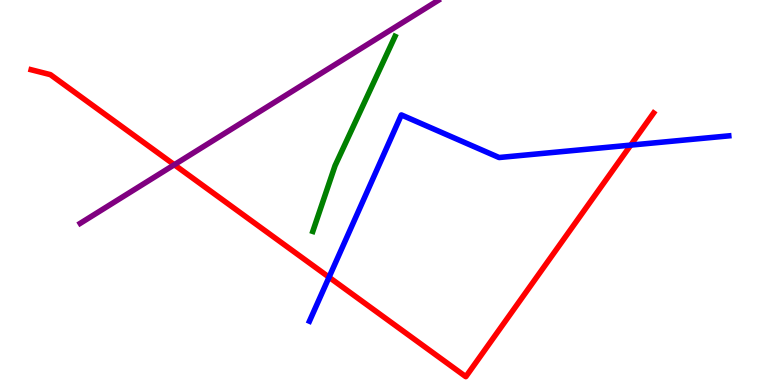[{'lines': ['blue', 'red'], 'intersections': [{'x': 4.25, 'y': 2.8}, {'x': 8.14, 'y': 6.23}]}, {'lines': ['green', 'red'], 'intersections': []}, {'lines': ['purple', 'red'], 'intersections': [{'x': 2.25, 'y': 5.72}]}, {'lines': ['blue', 'green'], 'intersections': []}, {'lines': ['blue', 'purple'], 'intersections': []}, {'lines': ['green', 'purple'], 'intersections': []}]